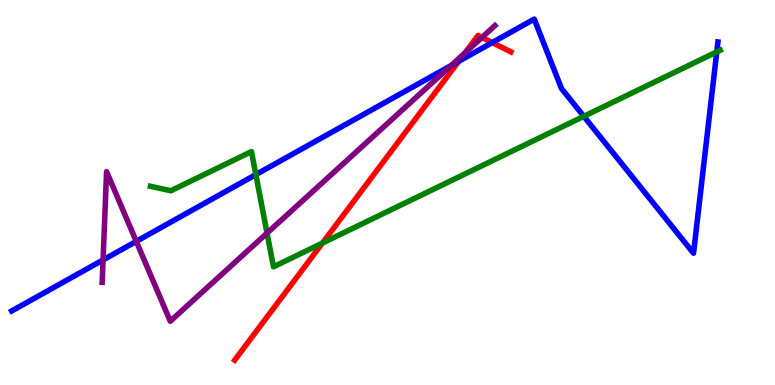[{'lines': ['blue', 'red'], 'intersections': [{'x': 5.92, 'y': 8.41}, {'x': 6.35, 'y': 8.89}]}, {'lines': ['green', 'red'], 'intersections': [{'x': 4.16, 'y': 3.69}]}, {'lines': ['purple', 'red'], 'intersections': [{'x': 6.0, 'y': 8.63}, {'x': 6.22, 'y': 9.03}]}, {'lines': ['blue', 'green'], 'intersections': [{'x': 3.3, 'y': 5.47}, {'x': 7.53, 'y': 6.98}, {'x': 9.25, 'y': 8.65}]}, {'lines': ['blue', 'purple'], 'intersections': [{'x': 1.33, 'y': 3.25}, {'x': 1.76, 'y': 3.73}, {'x': 5.82, 'y': 8.3}]}, {'lines': ['green', 'purple'], 'intersections': [{'x': 3.45, 'y': 3.94}]}]